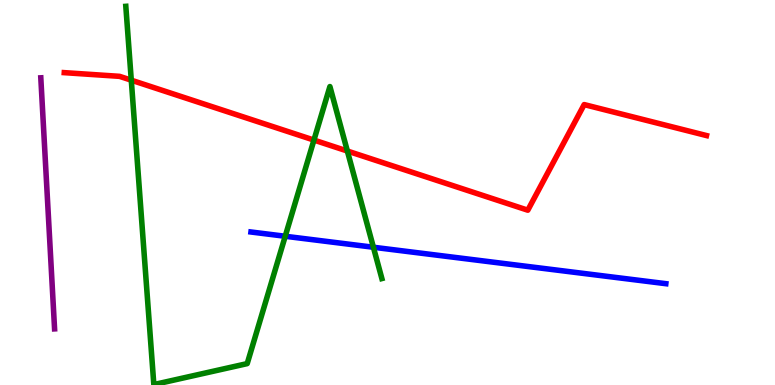[{'lines': ['blue', 'red'], 'intersections': []}, {'lines': ['green', 'red'], 'intersections': [{'x': 1.69, 'y': 7.92}, {'x': 4.05, 'y': 6.36}, {'x': 4.48, 'y': 6.08}]}, {'lines': ['purple', 'red'], 'intersections': []}, {'lines': ['blue', 'green'], 'intersections': [{'x': 3.68, 'y': 3.86}, {'x': 4.82, 'y': 3.58}]}, {'lines': ['blue', 'purple'], 'intersections': []}, {'lines': ['green', 'purple'], 'intersections': []}]